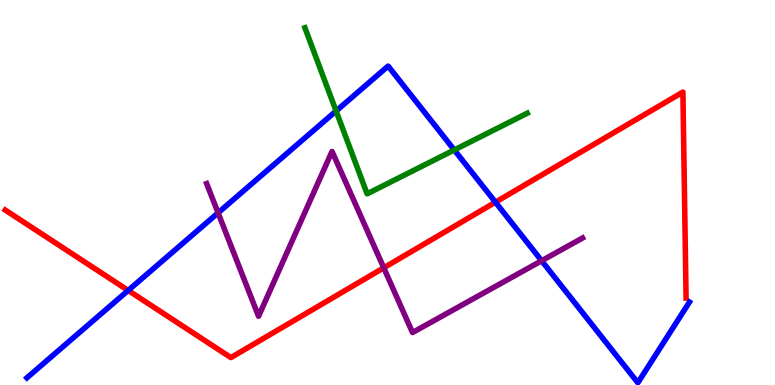[{'lines': ['blue', 'red'], 'intersections': [{'x': 1.65, 'y': 2.46}, {'x': 6.39, 'y': 4.75}]}, {'lines': ['green', 'red'], 'intersections': []}, {'lines': ['purple', 'red'], 'intersections': [{'x': 4.95, 'y': 3.04}]}, {'lines': ['blue', 'green'], 'intersections': [{'x': 4.34, 'y': 7.12}, {'x': 5.86, 'y': 6.1}]}, {'lines': ['blue', 'purple'], 'intersections': [{'x': 2.81, 'y': 4.47}, {'x': 6.99, 'y': 3.23}]}, {'lines': ['green', 'purple'], 'intersections': []}]